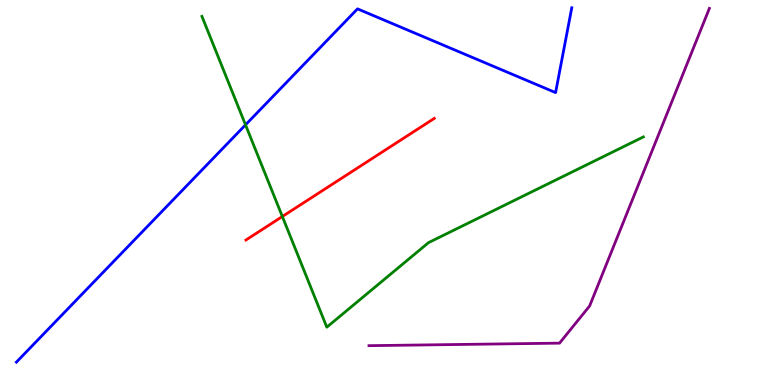[{'lines': ['blue', 'red'], 'intersections': []}, {'lines': ['green', 'red'], 'intersections': [{'x': 3.64, 'y': 4.38}]}, {'lines': ['purple', 'red'], 'intersections': []}, {'lines': ['blue', 'green'], 'intersections': [{'x': 3.17, 'y': 6.76}]}, {'lines': ['blue', 'purple'], 'intersections': []}, {'lines': ['green', 'purple'], 'intersections': []}]